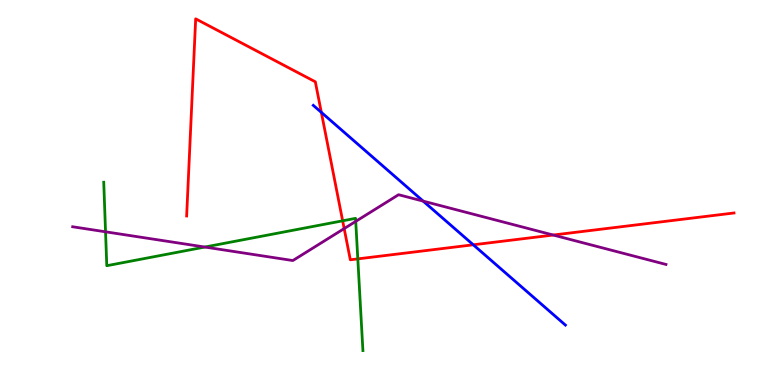[{'lines': ['blue', 'red'], 'intersections': [{'x': 4.15, 'y': 7.08}, {'x': 6.11, 'y': 3.64}]}, {'lines': ['green', 'red'], 'intersections': [{'x': 4.42, 'y': 4.26}, {'x': 4.62, 'y': 3.28}]}, {'lines': ['purple', 'red'], 'intersections': [{'x': 4.44, 'y': 4.06}, {'x': 7.14, 'y': 3.9}]}, {'lines': ['blue', 'green'], 'intersections': []}, {'lines': ['blue', 'purple'], 'intersections': [{'x': 5.46, 'y': 4.78}]}, {'lines': ['green', 'purple'], 'intersections': [{'x': 1.36, 'y': 3.98}, {'x': 2.64, 'y': 3.58}, {'x': 4.59, 'y': 4.25}]}]